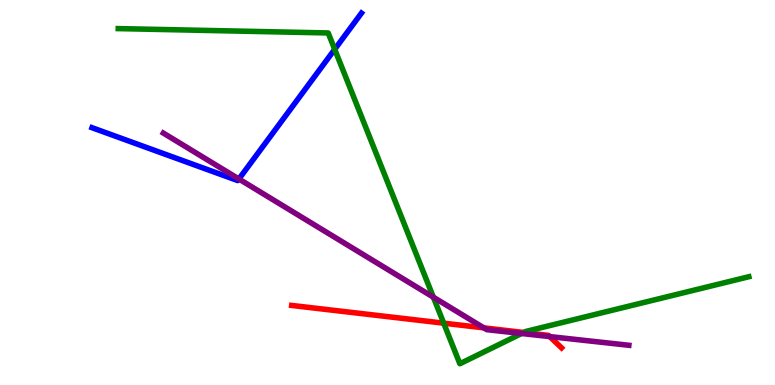[{'lines': ['blue', 'red'], 'intersections': []}, {'lines': ['green', 'red'], 'intersections': [{'x': 5.73, 'y': 1.61}, {'x': 6.76, 'y': 1.36}]}, {'lines': ['purple', 'red'], 'intersections': [{'x': 6.24, 'y': 1.48}, {'x': 7.09, 'y': 1.26}]}, {'lines': ['blue', 'green'], 'intersections': [{'x': 4.32, 'y': 8.72}]}, {'lines': ['blue', 'purple'], 'intersections': [{'x': 3.08, 'y': 5.35}]}, {'lines': ['green', 'purple'], 'intersections': [{'x': 5.59, 'y': 2.28}, {'x': 6.73, 'y': 1.34}]}]